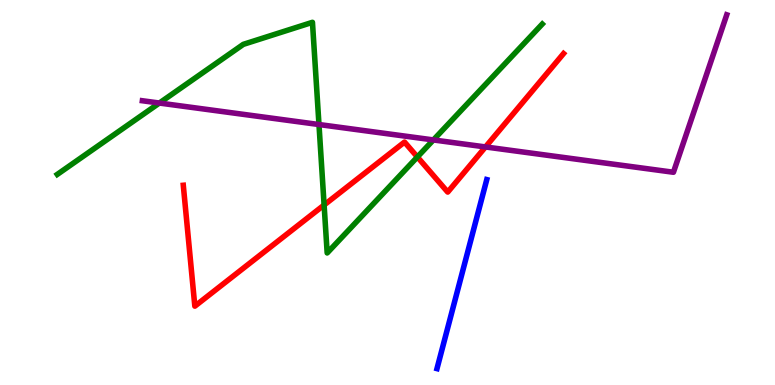[{'lines': ['blue', 'red'], 'intersections': []}, {'lines': ['green', 'red'], 'intersections': [{'x': 4.18, 'y': 4.68}, {'x': 5.39, 'y': 5.92}]}, {'lines': ['purple', 'red'], 'intersections': [{'x': 6.26, 'y': 6.18}]}, {'lines': ['blue', 'green'], 'intersections': []}, {'lines': ['blue', 'purple'], 'intersections': []}, {'lines': ['green', 'purple'], 'intersections': [{'x': 2.06, 'y': 7.32}, {'x': 4.12, 'y': 6.77}, {'x': 5.59, 'y': 6.37}]}]